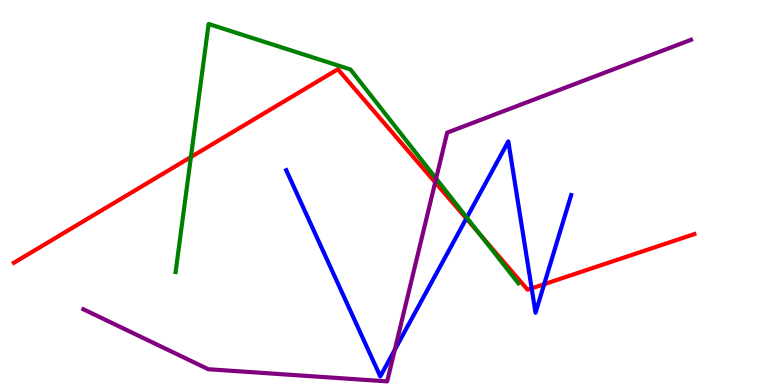[{'lines': ['blue', 'red'], 'intersections': [{'x': 6.02, 'y': 4.32}, {'x': 6.86, 'y': 2.51}, {'x': 7.02, 'y': 2.62}]}, {'lines': ['green', 'red'], 'intersections': [{'x': 2.46, 'y': 5.92}, {'x': 6.19, 'y': 3.91}]}, {'lines': ['purple', 'red'], 'intersections': [{'x': 5.62, 'y': 5.26}]}, {'lines': ['blue', 'green'], 'intersections': [{'x': 6.02, 'y': 4.35}]}, {'lines': ['blue', 'purple'], 'intersections': [{'x': 5.09, 'y': 0.913}]}, {'lines': ['green', 'purple'], 'intersections': [{'x': 5.63, 'y': 5.36}]}]